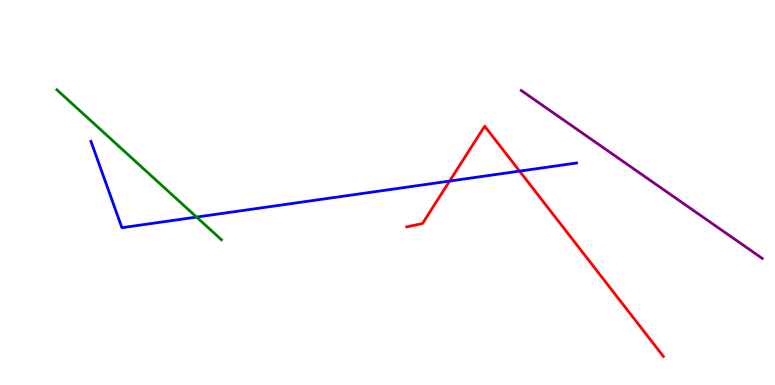[{'lines': ['blue', 'red'], 'intersections': [{'x': 5.8, 'y': 5.3}, {'x': 6.7, 'y': 5.56}]}, {'lines': ['green', 'red'], 'intersections': []}, {'lines': ['purple', 'red'], 'intersections': []}, {'lines': ['blue', 'green'], 'intersections': [{'x': 2.54, 'y': 4.36}]}, {'lines': ['blue', 'purple'], 'intersections': []}, {'lines': ['green', 'purple'], 'intersections': []}]